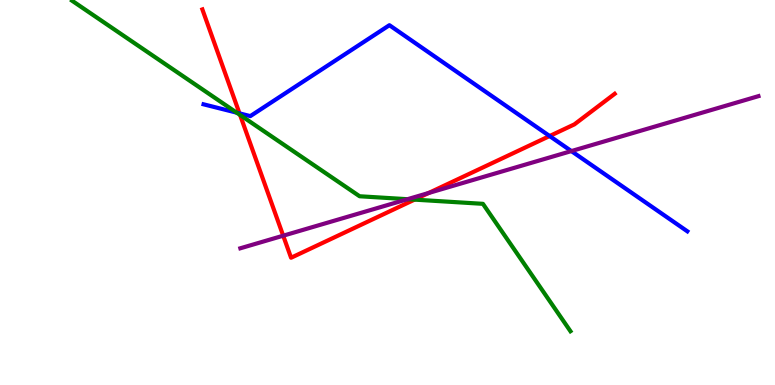[{'lines': ['blue', 'red'], 'intersections': [{'x': 3.09, 'y': 7.06}, {'x': 7.09, 'y': 6.47}]}, {'lines': ['green', 'red'], 'intersections': [{'x': 3.1, 'y': 7.01}, {'x': 5.35, 'y': 4.81}]}, {'lines': ['purple', 'red'], 'intersections': [{'x': 3.65, 'y': 3.88}, {'x': 5.53, 'y': 4.99}]}, {'lines': ['blue', 'green'], 'intersections': [{'x': 3.05, 'y': 7.07}]}, {'lines': ['blue', 'purple'], 'intersections': [{'x': 7.37, 'y': 6.08}]}, {'lines': ['green', 'purple'], 'intersections': [{'x': 5.26, 'y': 4.83}]}]